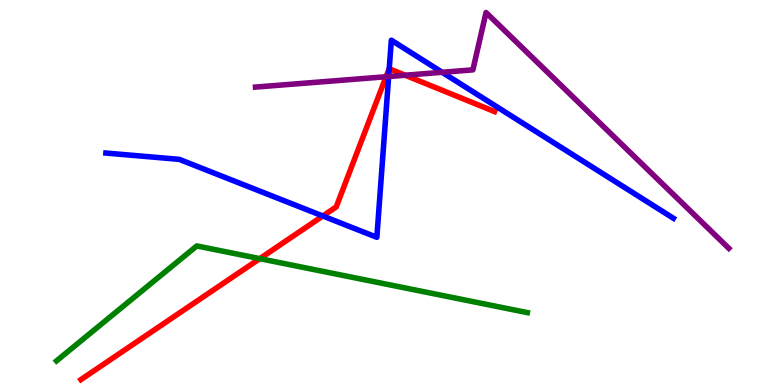[{'lines': ['blue', 'red'], 'intersections': [{'x': 4.17, 'y': 4.39}, {'x': 5.02, 'y': 8.21}]}, {'lines': ['green', 'red'], 'intersections': [{'x': 3.35, 'y': 3.28}]}, {'lines': ['purple', 'red'], 'intersections': [{'x': 4.98, 'y': 8.01}, {'x': 5.23, 'y': 8.05}]}, {'lines': ['blue', 'green'], 'intersections': []}, {'lines': ['blue', 'purple'], 'intersections': [{'x': 5.02, 'y': 8.01}, {'x': 5.71, 'y': 8.12}]}, {'lines': ['green', 'purple'], 'intersections': []}]